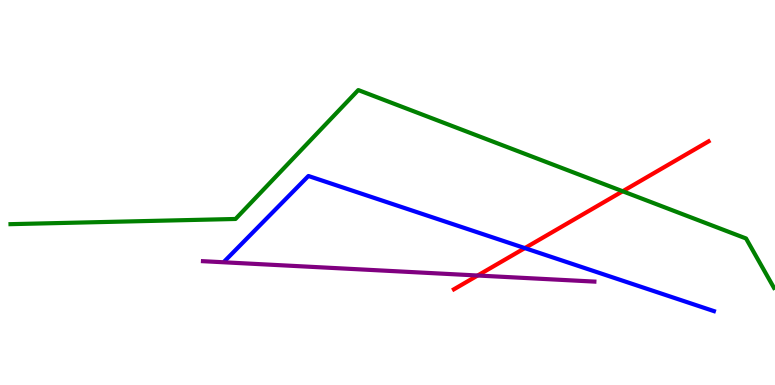[{'lines': ['blue', 'red'], 'intersections': [{'x': 6.77, 'y': 3.56}]}, {'lines': ['green', 'red'], 'intersections': [{'x': 8.03, 'y': 5.03}]}, {'lines': ['purple', 'red'], 'intersections': [{'x': 6.16, 'y': 2.84}]}, {'lines': ['blue', 'green'], 'intersections': []}, {'lines': ['blue', 'purple'], 'intersections': []}, {'lines': ['green', 'purple'], 'intersections': []}]